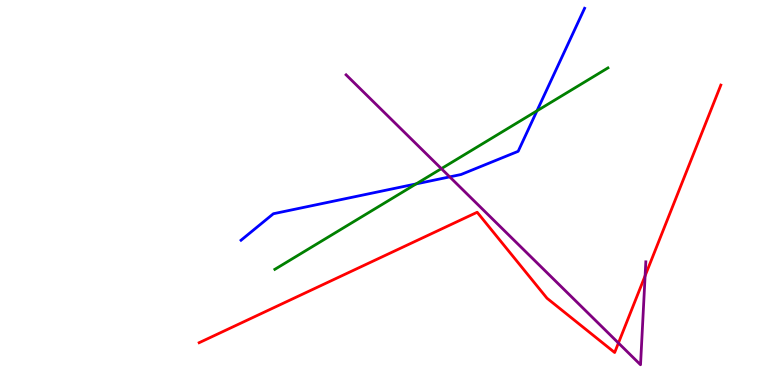[{'lines': ['blue', 'red'], 'intersections': []}, {'lines': ['green', 'red'], 'intersections': []}, {'lines': ['purple', 'red'], 'intersections': [{'x': 7.98, 'y': 1.09}, {'x': 8.32, 'y': 2.84}]}, {'lines': ['blue', 'green'], 'intersections': [{'x': 5.37, 'y': 5.22}, {'x': 6.93, 'y': 7.12}]}, {'lines': ['blue', 'purple'], 'intersections': [{'x': 5.8, 'y': 5.41}]}, {'lines': ['green', 'purple'], 'intersections': [{'x': 5.69, 'y': 5.62}]}]